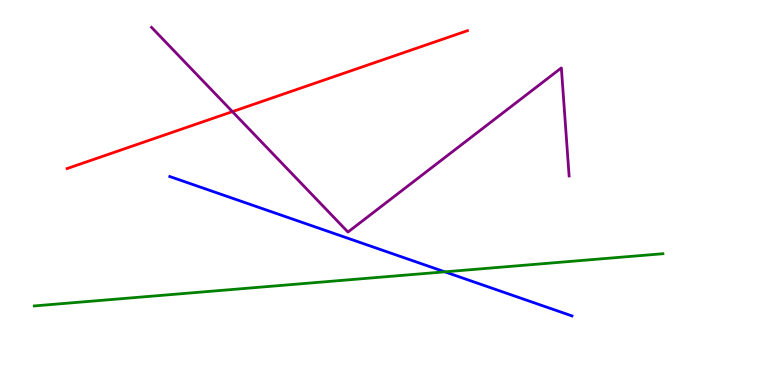[{'lines': ['blue', 'red'], 'intersections': []}, {'lines': ['green', 'red'], 'intersections': []}, {'lines': ['purple', 'red'], 'intersections': [{'x': 3.0, 'y': 7.1}]}, {'lines': ['blue', 'green'], 'intersections': [{'x': 5.74, 'y': 2.94}]}, {'lines': ['blue', 'purple'], 'intersections': []}, {'lines': ['green', 'purple'], 'intersections': []}]